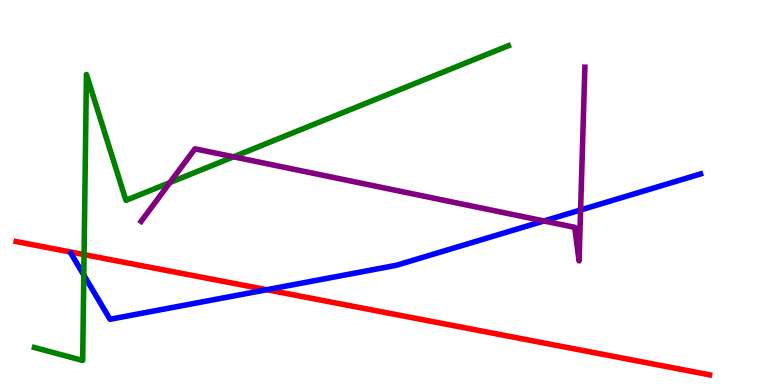[{'lines': ['blue', 'red'], 'intersections': [{'x': 3.44, 'y': 2.47}]}, {'lines': ['green', 'red'], 'intersections': [{'x': 1.08, 'y': 3.39}]}, {'lines': ['purple', 'red'], 'intersections': []}, {'lines': ['blue', 'green'], 'intersections': [{'x': 1.08, 'y': 2.86}]}, {'lines': ['blue', 'purple'], 'intersections': [{'x': 7.02, 'y': 4.26}, {'x': 7.49, 'y': 4.55}]}, {'lines': ['green', 'purple'], 'intersections': [{'x': 2.19, 'y': 5.26}, {'x': 3.01, 'y': 5.93}]}]